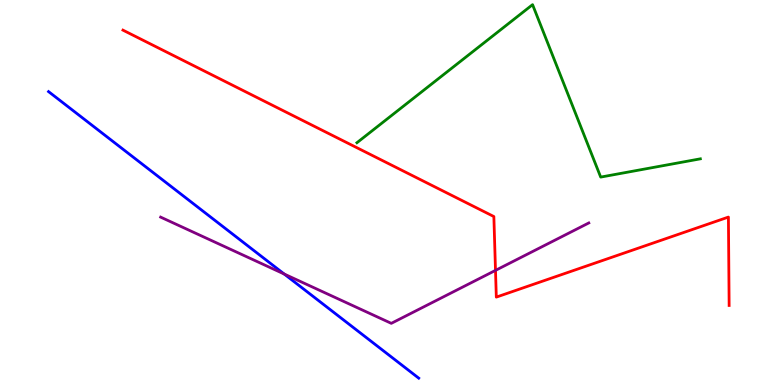[{'lines': ['blue', 'red'], 'intersections': []}, {'lines': ['green', 'red'], 'intersections': []}, {'lines': ['purple', 'red'], 'intersections': [{'x': 6.39, 'y': 2.98}]}, {'lines': ['blue', 'green'], 'intersections': []}, {'lines': ['blue', 'purple'], 'intersections': [{'x': 3.67, 'y': 2.88}]}, {'lines': ['green', 'purple'], 'intersections': []}]